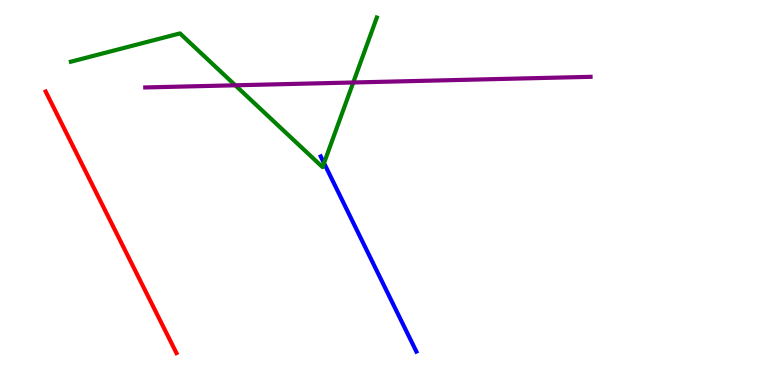[{'lines': ['blue', 'red'], 'intersections': []}, {'lines': ['green', 'red'], 'intersections': []}, {'lines': ['purple', 'red'], 'intersections': []}, {'lines': ['blue', 'green'], 'intersections': [{'x': 4.18, 'y': 5.76}]}, {'lines': ['blue', 'purple'], 'intersections': []}, {'lines': ['green', 'purple'], 'intersections': [{'x': 3.04, 'y': 7.78}, {'x': 4.56, 'y': 7.86}]}]